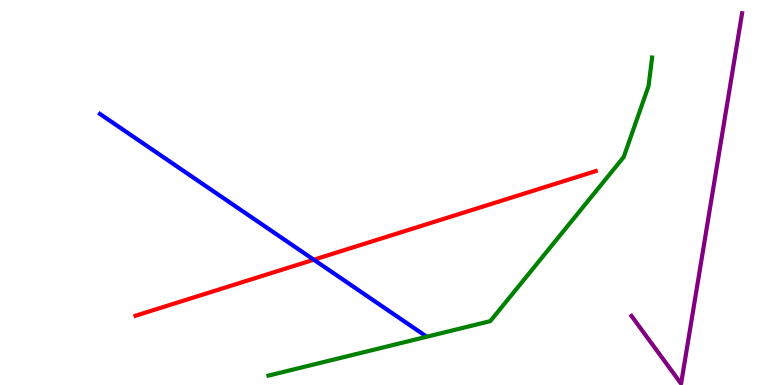[{'lines': ['blue', 'red'], 'intersections': [{'x': 4.05, 'y': 3.25}]}, {'lines': ['green', 'red'], 'intersections': []}, {'lines': ['purple', 'red'], 'intersections': []}, {'lines': ['blue', 'green'], 'intersections': []}, {'lines': ['blue', 'purple'], 'intersections': []}, {'lines': ['green', 'purple'], 'intersections': []}]